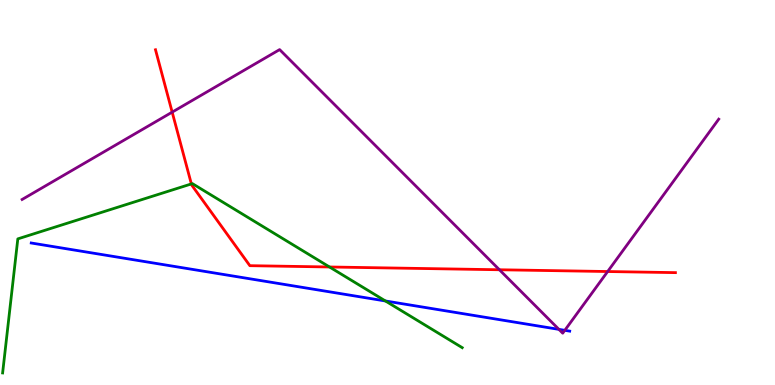[{'lines': ['blue', 'red'], 'intersections': []}, {'lines': ['green', 'red'], 'intersections': [{'x': 2.47, 'y': 5.22}, {'x': 4.25, 'y': 3.07}]}, {'lines': ['purple', 'red'], 'intersections': [{'x': 2.22, 'y': 7.09}, {'x': 6.44, 'y': 2.99}, {'x': 7.84, 'y': 2.95}]}, {'lines': ['blue', 'green'], 'intersections': [{'x': 4.97, 'y': 2.18}]}, {'lines': ['blue', 'purple'], 'intersections': [{'x': 7.21, 'y': 1.44}, {'x': 7.29, 'y': 1.42}]}, {'lines': ['green', 'purple'], 'intersections': []}]